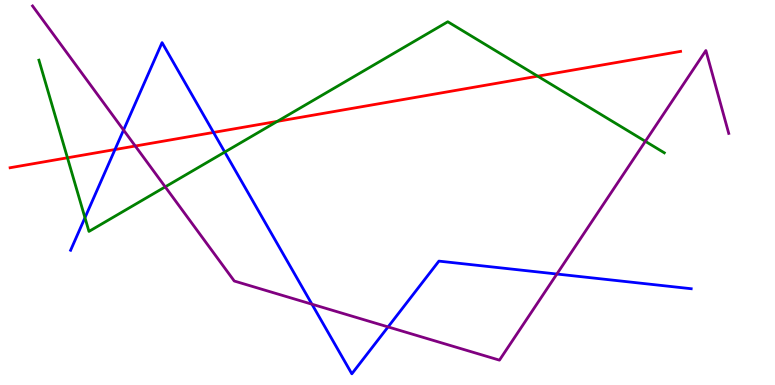[{'lines': ['blue', 'red'], 'intersections': [{'x': 1.48, 'y': 6.12}, {'x': 2.76, 'y': 6.56}]}, {'lines': ['green', 'red'], 'intersections': [{'x': 0.87, 'y': 5.9}, {'x': 3.58, 'y': 6.85}, {'x': 6.94, 'y': 8.02}]}, {'lines': ['purple', 'red'], 'intersections': [{'x': 1.75, 'y': 6.21}]}, {'lines': ['blue', 'green'], 'intersections': [{'x': 1.1, 'y': 4.35}, {'x': 2.9, 'y': 6.05}]}, {'lines': ['blue', 'purple'], 'intersections': [{'x': 1.59, 'y': 6.62}, {'x': 4.03, 'y': 2.1}, {'x': 5.01, 'y': 1.51}, {'x': 7.19, 'y': 2.88}]}, {'lines': ['green', 'purple'], 'intersections': [{'x': 2.13, 'y': 5.15}, {'x': 8.33, 'y': 6.33}]}]